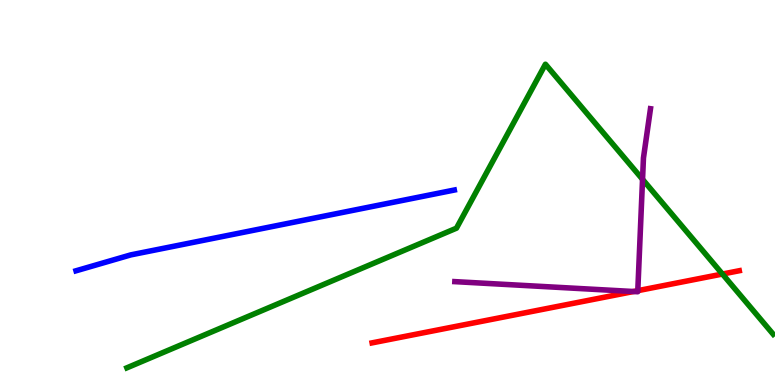[{'lines': ['blue', 'red'], 'intersections': []}, {'lines': ['green', 'red'], 'intersections': [{'x': 9.32, 'y': 2.88}]}, {'lines': ['purple', 'red'], 'intersections': [{'x': 8.17, 'y': 2.43}, {'x': 8.23, 'y': 2.45}]}, {'lines': ['blue', 'green'], 'intersections': []}, {'lines': ['blue', 'purple'], 'intersections': []}, {'lines': ['green', 'purple'], 'intersections': [{'x': 8.29, 'y': 5.34}]}]